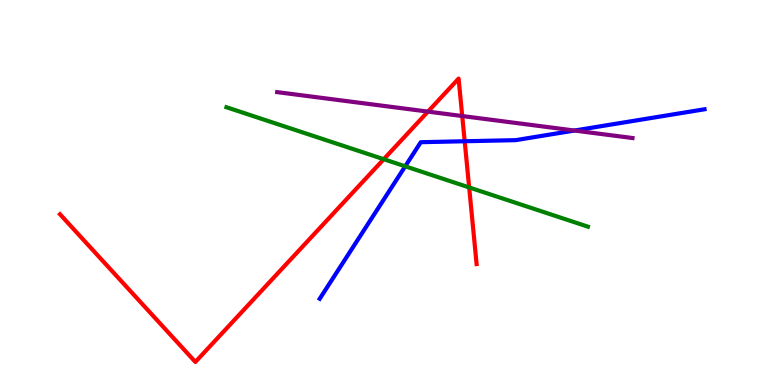[{'lines': ['blue', 'red'], 'intersections': [{'x': 6.0, 'y': 6.33}]}, {'lines': ['green', 'red'], 'intersections': [{'x': 4.95, 'y': 5.86}, {'x': 6.05, 'y': 5.13}]}, {'lines': ['purple', 'red'], 'intersections': [{'x': 5.52, 'y': 7.1}, {'x': 5.96, 'y': 6.99}]}, {'lines': ['blue', 'green'], 'intersections': [{'x': 5.23, 'y': 5.68}]}, {'lines': ['blue', 'purple'], 'intersections': [{'x': 7.41, 'y': 6.61}]}, {'lines': ['green', 'purple'], 'intersections': []}]